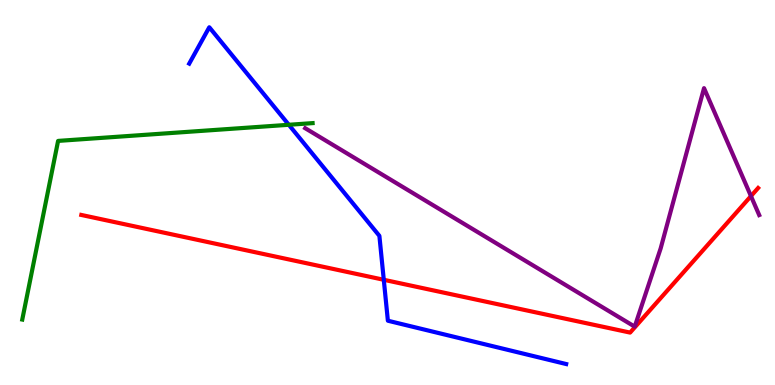[{'lines': ['blue', 'red'], 'intersections': [{'x': 4.95, 'y': 2.73}]}, {'lines': ['green', 'red'], 'intersections': []}, {'lines': ['purple', 'red'], 'intersections': [{'x': 9.69, 'y': 4.91}]}, {'lines': ['blue', 'green'], 'intersections': [{'x': 3.73, 'y': 6.76}]}, {'lines': ['blue', 'purple'], 'intersections': []}, {'lines': ['green', 'purple'], 'intersections': []}]